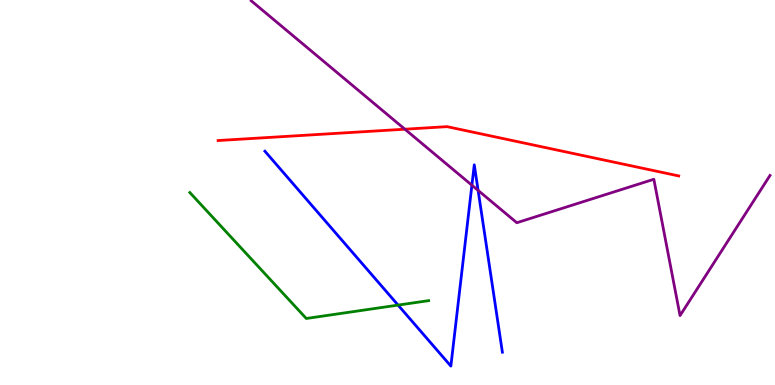[{'lines': ['blue', 'red'], 'intersections': []}, {'lines': ['green', 'red'], 'intersections': []}, {'lines': ['purple', 'red'], 'intersections': [{'x': 5.22, 'y': 6.64}]}, {'lines': ['blue', 'green'], 'intersections': [{'x': 5.14, 'y': 2.08}]}, {'lines': ['blue', 'purple'], 'intersections': [{'x': 6.09, 'y': 5.19}, {'x': 6.17, 'y': 5.05}]}, {'lines': ['green', 'purple'], 'intersections': []}]